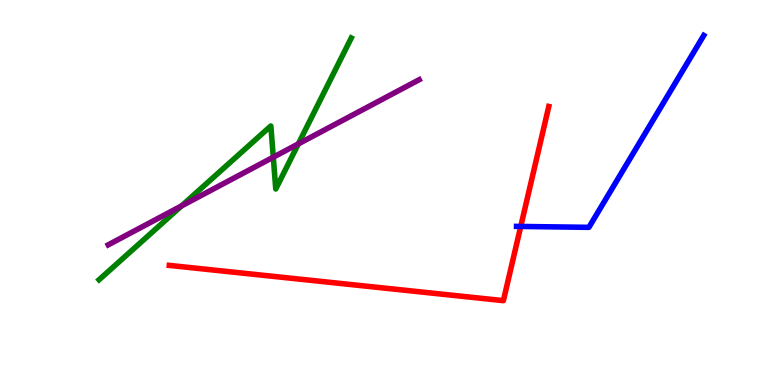[{'lines': ['blue', 'red'], 'intersections': [{'x': 6.72, 'y': 4.12}]}, {'lines': ['green', 'red'], 'intersections': []}, {'lines': ['purple', 'red'], 'intersections': []}, {'lines': ['blue', 'green'], 'intersections': []}, {'lines': ['blue', 'purple'], 'intersections': []}, {'lines': ['green', 'purple'], 'intersections': [{'x': 2.34, 'y': 4.65}, {'x': 3.53, 'y': 5.92}, {'x': 3.85, 'y': 6.26}]}]